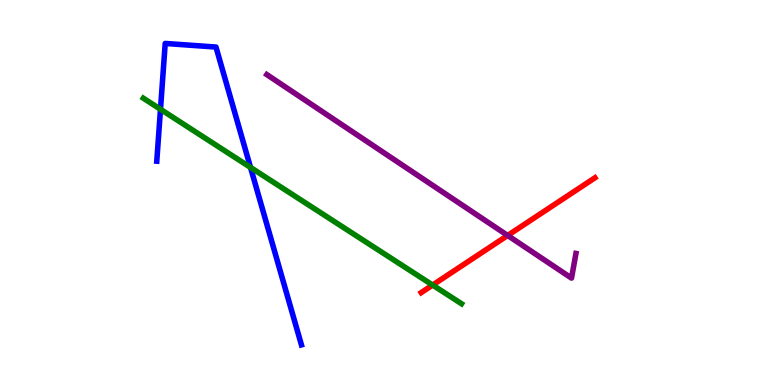[{'lines': ['blue', 'red'], 'intersections': []}, {'lines': ['green', 'red'], 'intersections': [{'x': 5.58, 'y': 2.6}]}, {'lines': ['purple', 'red'], 'intersections': [{'x': 6.55, 'y': 3.88}]}, {'lines': ['blue', 'green'], 'intersections': [{'x': 2.07, 'y': 7.16}, {'x': 3.23, 'y': 5.65}]}, {'lines': ['blue', 'purple'], 'intersections': []}, {'lines': ['green', 'purple'], 'intersections': []}]